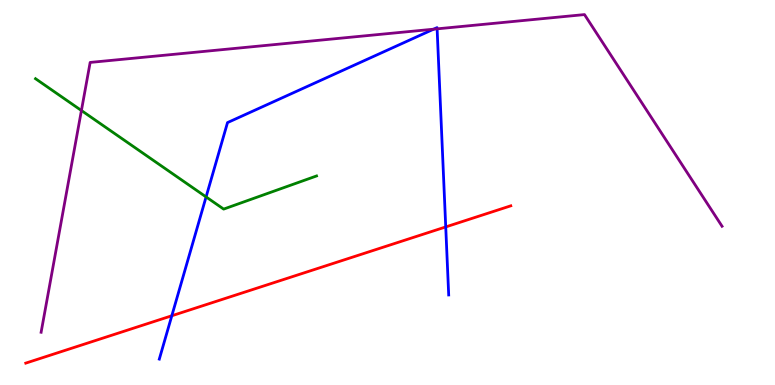[{'lines': ['blue', 'red'], 'intersections': [{'x': 2.22, 'y': 1.8}, {'x': 5.75, 'y': 4.11}]}, {'lines': ['green', 'red'], 'intersections': []}, {'lines': ['purple', 'red'], 'intersections': []}, {'lines': ['blue', 'green'], 'intersections': [{'x': 2.66, 'y': 4.89}]}, {'lines': ['blue', 'purple'], 'intersections': [{'x': 5.6, 'y': 9.24}, {'x': 5.64, 'y': 9.25}]}, {'lines': ['green', 'purple'], 'intersections': [{'x': 1.05, 'y': 7.13}]}]